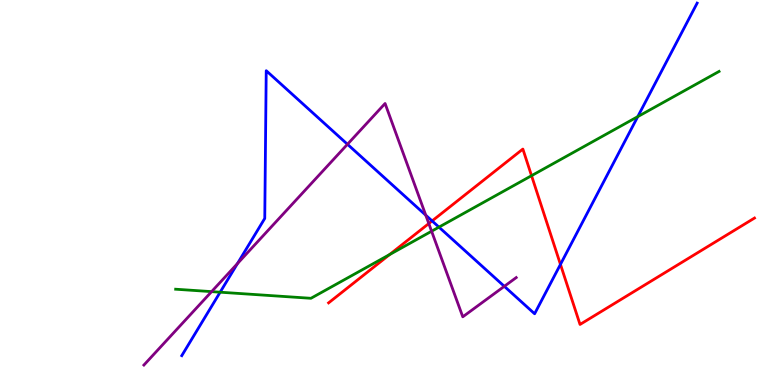[{'lines': ['blue', 'red'], 'intersections': [{'x': 5.58, 'y': 4.26}, {'x': 7.23, 'y': 3.13}]}, {'lines': ['green', 'red'], 'intersections': [{'x': 5.03, 'y': 3.39}, {'x': 6.86, 'y': 5.44}]}, {'lines': ['purple', 'red'], 'intersections': [{'x': 5.53, 'y': 4.19}]}, {'lines': ['blue', 'green'], 'intersections': [{'x': 2.84, 'y': 2.41}, {'x': 5.66, 'y': 4.1}, {'x': 8.23, 'y': 6.97}]}, {'lines': ['blue', 'purple'], 'intersections': [{'x': 3.06, 'y': 3.15}, {'x': 4.48, 'y': 6.25}, {'x': 5.49, 'y': 4.41}, {'x': 6.51, 'y': 2.56}]}, {'lines': ['green', 'purple'], 'intersections': [{'x': 2.73, 'y': 2.43}, {'x': 5.57, 'y': 3.99}]}]